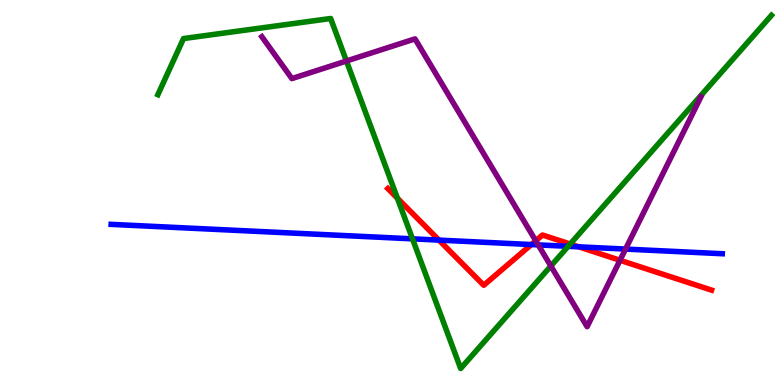[{'lines': ['blue', 'red'], 'intersections': [{'x': 5.66, 'y': 3.76}, {'x': 6.86, 'y': 3.65}, {'x': 7.47, 'y': 3.59}]}, {'lines': ['green', 'red'], 'intersections': [{'x': 5.13, 'y': 4.85}, {'x': 7.36, 'y': 3.66}]}, {'lines': ['purple', 'red'], 'intersections': [{'x': 6.91, 'y': 3.75}, {'x': 8.0, 'y': 3.24}]}, {'lines': ['blue', 'green'], 'intersections': [{'x': 5.32, 'y': 3.8}, {'x': 7.33, 'y': 3.6}]}, {'lines': ['blue', 'purple'], 'intersections': [{'x': 6.94, 'y': 3.64}, {'x': 8.07, 'y': 3.53}]}, {'lines': ['green', 'purple'], 'intersections': [{'x': 4.47, 'y': 8.42}, {'x': 7.11, 'y': 3.09}]}]